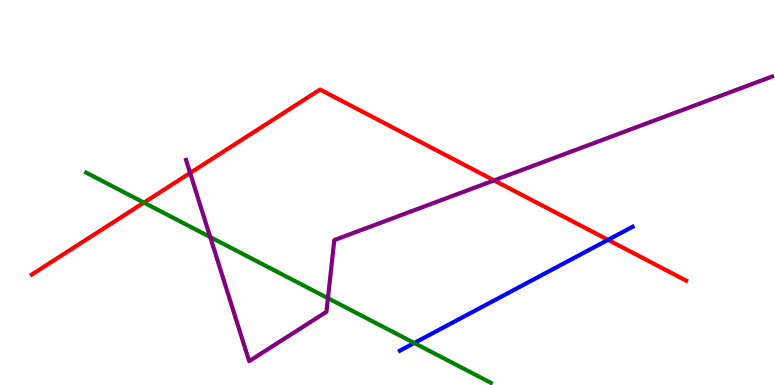[{'lines': ['blue', 'red'], 'intersections': [{'x': 7.85, 'y': 3.77}]}, {'lines': ['green', 'red'], 'intersections': [{'x': 1.86, 'y': 4.74}]}, {'lines': ['purple', 'red'], 'intersections': [{'x': 2.45, 'y': 5.51}, {'x': 6.38, 'y': 5.31}]}, {'lines': ['blue', 'green'], 'intersections': [{'x': 5.35, 'y': 1.09}]}, {'lines': ['blue', 'purple'], 'intersections': []}, {'lines': ['green', 'purple'], 'intersections': [{'x': 2.71, 'y': 3.84}, {'x': 4.23, 'y': 2.26}]}]